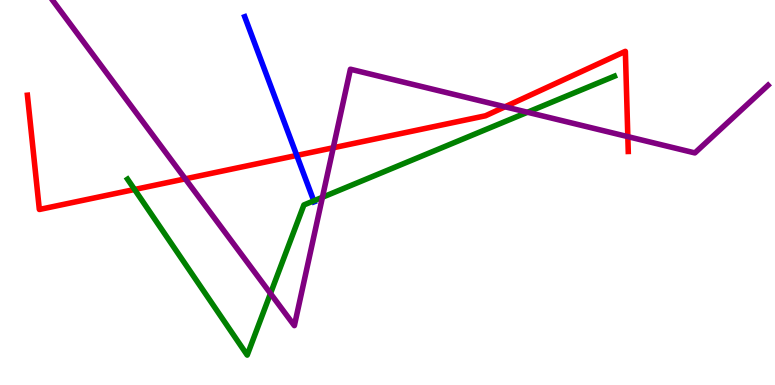[{'lines': ['blue', 'red'], 'intersections': [{'x': 3.83, 'y': 5.96}]}, {'lines': ['green', 'red'], 'intersections': [{'x': 1.74, 'y': 5.08}]}, {'lines': ['purple', 'red'], 'intersections': [{'x': 2.39, 'y': 5.35}, {'x': 4.3, 'y': 6.16}, {'x': 6.52, 'y': 7.23}, {'x': 8.1, 'y': 6.45}]}, {'lines': ['blue', 'green'], 'intersections': [{'x': 4.05, 'y': 4.78}]}, {'lines': ['blue', 'purple'], 'intersections': []}, {'lines': ['green', 'purple'], 'intersections': [{'x': 3.49, 'y': 2.38}, {'x': 4.16, 'y': 4.88}, {'x': 6.81, 'y': 7.08}]}]